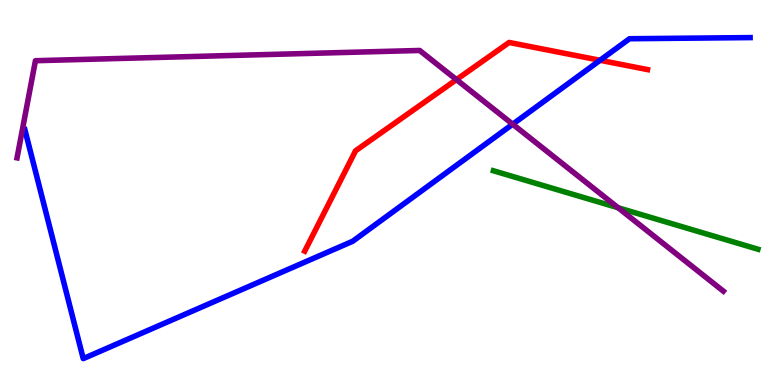[{'lines': ['blue', 'red'], 'intersections': [{'x': 7.74, 'y': 8.43}]}, {'lines': ['green', 'red'], 'intersections': []}, {'lines': ['purple', 'red'], 'intersections': [{'x': 5.89, 'y': 7.93}]}, {'lines': ['blue', 'green'], 'intersections': []}, {'lines': ['blue', 'purple'], 'intersections': [{'x': 6.62, 'y': 6.77}]}, {'lines': ['green', 'purple'], 'intersections': [{'x': 7.98, 'y': 4.6}]}]